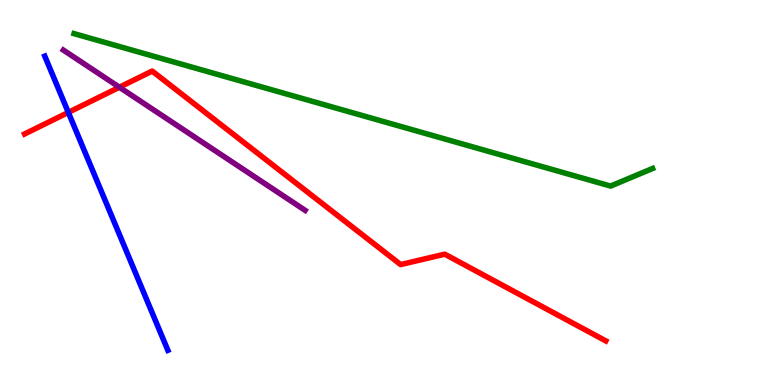[{'lines': ['blue', 'red'], 'intersections': [{'x': 0.882, 'y': 7.08}]}, {'lines': ['green', 'red'], 'intersections': []}, {'lines': ['purple', 'red'], 'intersections': [{'x': 1.54, 'y': 7.73}]}, {'lines': ['blue', 'green'], 'intersections': []}, {'lines': ['blue', 'purple'], 'intersections': []}, {'lines': ['green', 'purple'], 'intersections': []}]